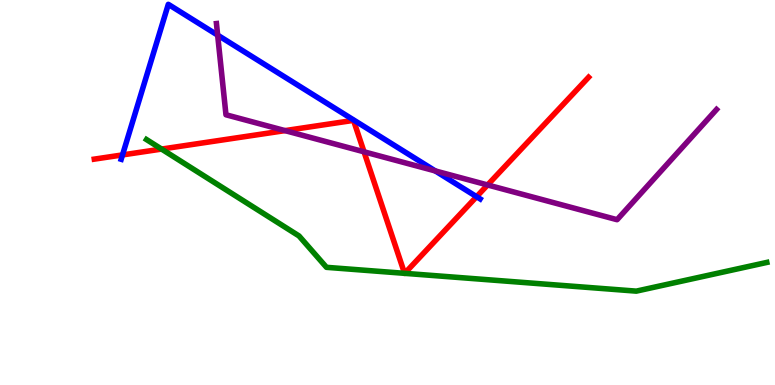[{'lines': ['blue', 'red'], 'intersections': [{'x': 1.58, 'y': 5.98}, {'x': 6.15, 'y': 4.89}]}, {'lines': ['green', 'red'], 'intersections': [{'x': 2.08, 'y': 6.13}, {'x': 5.22, 'y': 2.9}, {'x': 5.22, 'y': 2.9}]}, {'lines': ['purple', 'red'], 'intersections': [{'x': 3.68, 'y': 6.61}, {'x': 4.7, 'y': 6.06}, {'x': 6.29, 'y': 5.2}]}, {'lines': ['blue', 'green'], 'intersections': []}, {'lines': ['blue', 'purple'], 'intersections': [{'x': 2.81, 'y': 9.09}, {'x': 5.62, 'y': 5.56}]}, {'lines': ['green', 'purple'], 'intersections': []}]